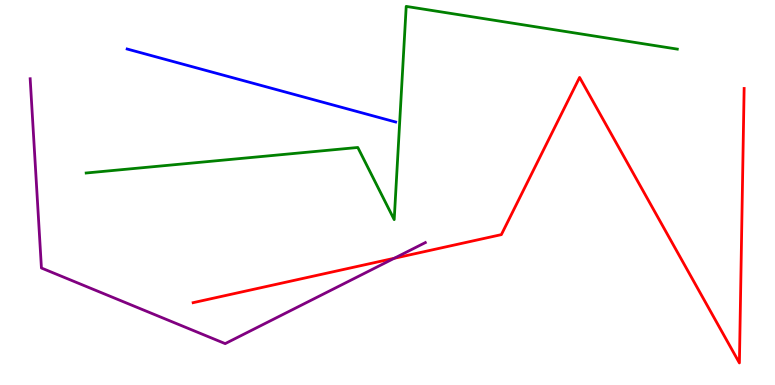[{'lines': ['blue', 'red'], 'intersections': []}, {'lines': ['green', 'red'], 'intersections': []}, {'lines': ['purple', 'red'], 'intersections': [{'x': 5.09, 'y': 3.29}]}, {'lines': ['blue', 'green'], 'intersections': []}, {'lines': ['blue', 'purple'], 'intersections': []}, {'lines': ['green', 'purple'], 'intersections': []}]